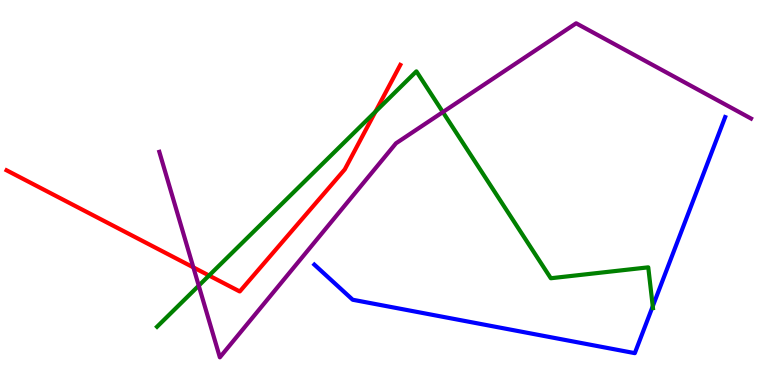[{'lines': ['blue', 'red'], 'intersections': []}, {'lines': ['green', 'red'], 'intersections': [{'x': 2.7, 'y': 2.84}, {'x': 4.84, 'y': 7.1}]}, {'lines': ['purple', 'red'], 'intersections': [{'x': 2.49, 'y': 3.06}]}, {'lines': ['blue', 'green'], 'intersections': [{'x': 8.42, 'y': 2.04}]}, {'lines': ['blue', 'purple'], 'intersections': []}, {'lines': ['green', 'purple'], 'intersections': [{'x': 2.56, 'y': 2.58}, {'x': 5.71, 'y': 7.09}]}]